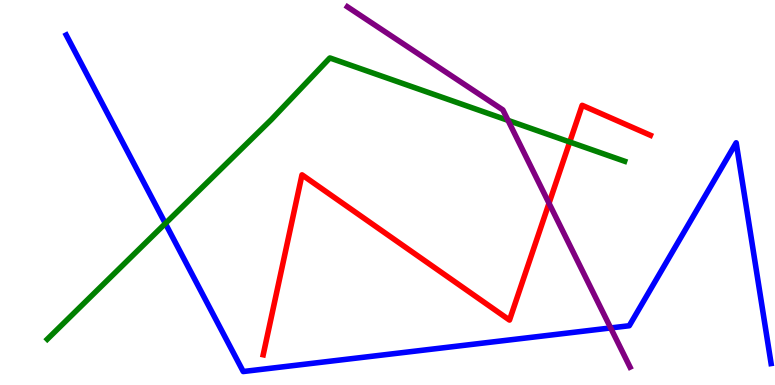[{'lines': ['blue', 'red'], 'intersections': []}, {'lines': ['green', 'red'], 'intersections': [{'x': 7.35, 'y': 6.31}]}, {'lines': ['purple', 'red'], 'intersections': [{'x': 7.08, 'y': 4.72}]}, {'lines': ['blue', 'green'], 'intersections': [{'x': 2.13, 'y': 4.2}]}, {'lines': ['blue', 'purple'], 'intersections': [{'x': 7.88, 'y': 1.48}]}, {'lines': ['green', 'purple'], 'intersections': [{'x': 6.56, 'y': 6.87}]}]